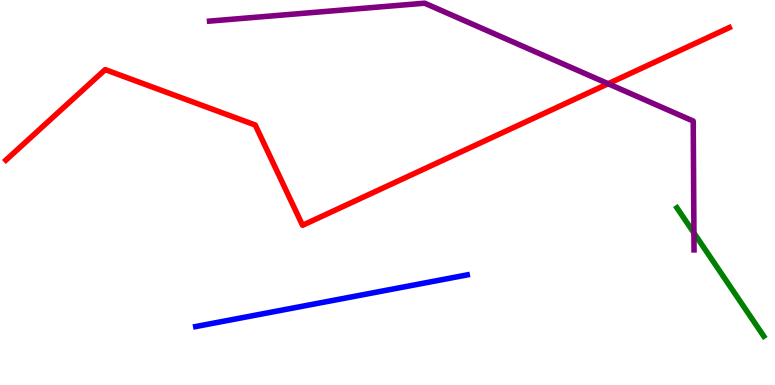[{'lines': ['blue', 'red'], 'intersections': []}, {'lines': ['green', 'red'], 'intersections': []}, {'lines': ['purple', 'red'], 'intersections': [{'x': 7.85, 'y': 7.83}]}, {'lines': ['blue', 'green'], 'intersections': []}, {'lines': ['blue', 'purple'], 'intersections': []}, {'lines': ['green', 'purple'], 'intersections': [{'x': 8.95, 'y': 3.95}]}]